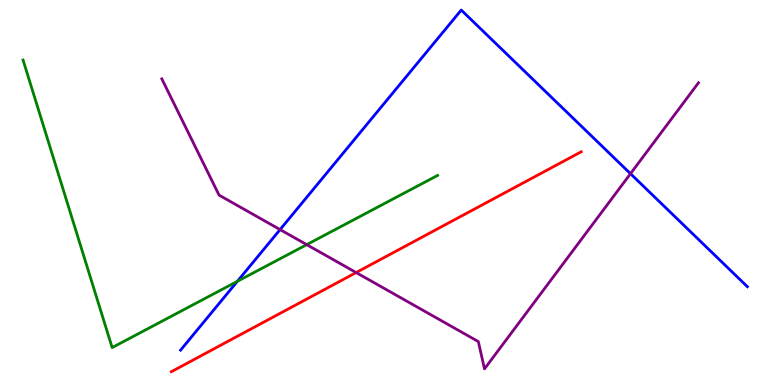[{'lines': ['blue', 'red'], 'intersections': []}, {'lines': ['green', 'red'], 'intersections': []}, {'lines': ['purple', 'red'], 'intersections': [{'x': 4.6, 'y': 2.92}]}, {'lines': ['blue', 'green'], 'intersections': [{'x': 3.06, 'y': 2.69}]}, {'lines': ['blue', 'purple'], 'intersections': [{'x': 3.61, 'y': 4.04}, {'x': 8.14, 'y': 5.49}]}, {'lines': ['green', 'purple'], 'intersections': [{'x': 3.96, 'y': 3.65}]}]